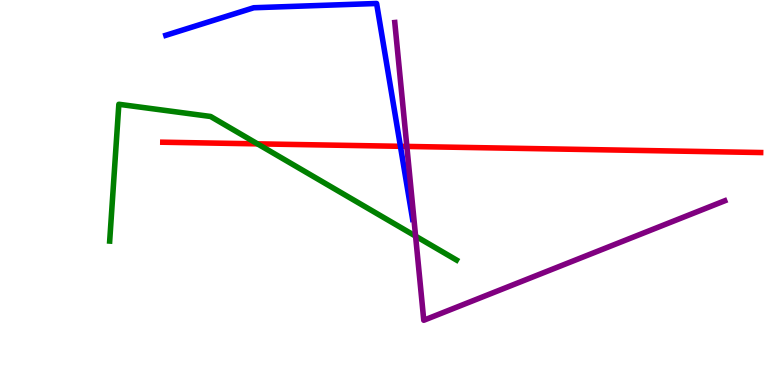[{'lines': ['blue', 'red'], 'intersections': [{'x': 5.17, 'y': 6.2}]}, {'lines': ['green', 'red'], 'intersections': [{'x': 3.32, 'y': 6.26}]}, {'lines': ['purple', 'red'], 'intersections': [{'x': 5.25, 'y': 6.2}]}, {'lines': ['blue', 'green'], 'intersections': []}, {'lines': ['blue', 'purple'], 'intersections': []}, {'lines': ['green', 'purple'], 'intersections': [{'x': 5.36, 'y': 3.87}]}]